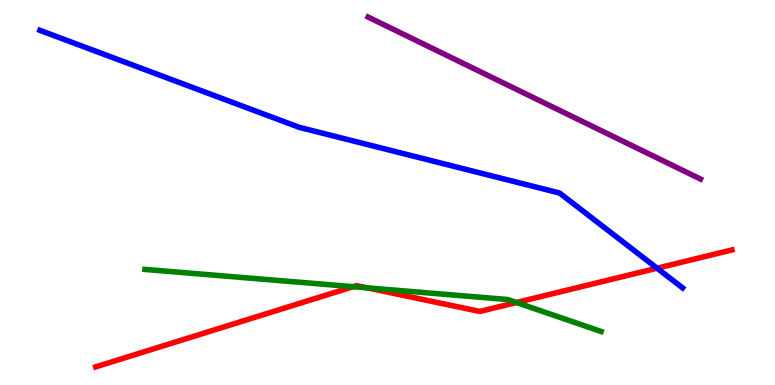[{'lines': ['blue', 'red'], 'intersections': [{'x': 8.48, 'y': 3.03}]}, {'lines': ['green', 'red'], 'intersections': [{'x': 4.56, 'y': 2.55}, {'x': 4.74, 'y': 2.52}, {'x': 6.66, 'y': 2.14}]}, {'lines': ['purple', 'red'], 'intersections': []}, {'lines': ['blue', 'green'], 'intersections': []}, {'lines': ['blue', 'purple'], 'intersections': []}, {'lines': ['green', 'purple'], 'intersections': []}]